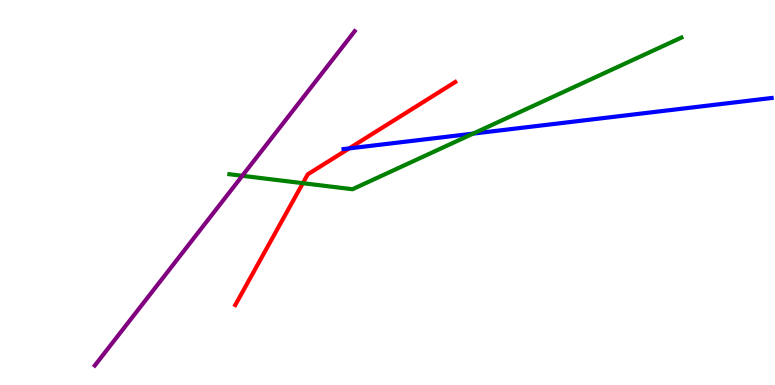[{'lines': ['blue', 'red'], 'intersections': [{'x': 4.51, 'y': 6.15}]}, {'lines': ['green', 'red'], 'intersections': [{'x': 3.91, 'y': 5.24}]}, {'lines': ['purple', 'red'], 'intersections': []}, {'lines': ['blue', 'green'], 'intersections': [{'x': 6.1, 'y': 6.53}]}, {'lines': ['blue', 'purple'], 'intersections': []}, {'lines': ['green', 'purple'], 'intersections': [{'x': 3.13, 'y': 5.43}]}]